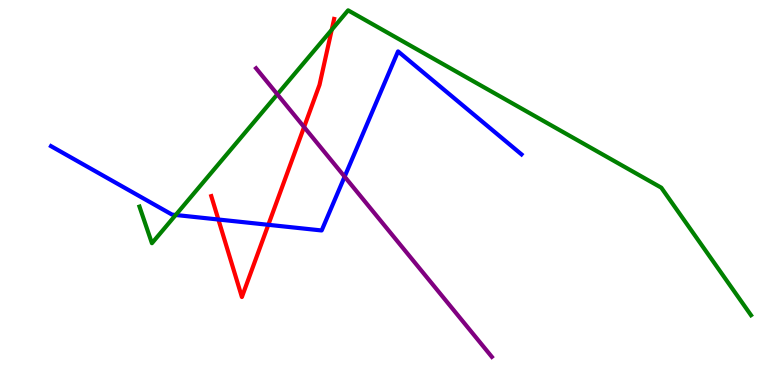[{'lines': ['blue', 'red'], 'intersections': [{'x': 2.82, 'y': 4.3}, {'x': 3.46, 'y': 4.16}]}, {'lines': ['green', 'red'], 'intersections': [{'x': 4.28, 'y': 9.23}]}, {'lines': ['purple', 'red'], 'intersections': [{'x': 3.92, 'y': 6.7}]}, {'lines': ['blue', 'green'], 'intersections': [{'x': 2.27, 'y': 4.42}]}, {'lines': ['blue', 'purple'], 'intersections': [{'x': 4.45, 'y': 5.41}]}, {'lines': ['green', 'purple'], 'intersections': [{'x': 3.58, 'y': 7.55}]}]